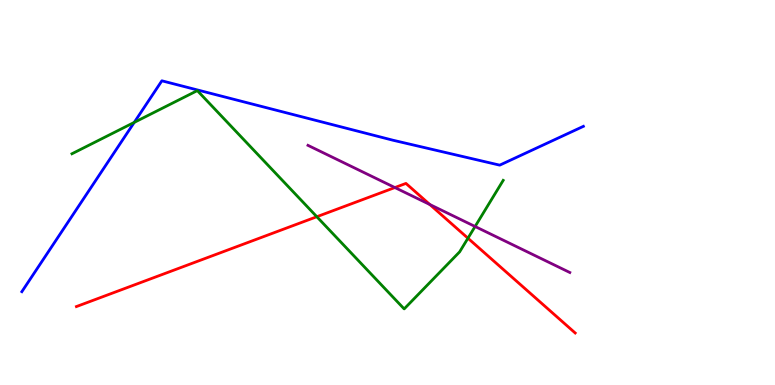[{'lines': ['blue', 'red'], 'intersections': []}, {'lines': ['green', 'red'], 'intersections': [{'x': 4.09, 'y': 4.37}, {'x': 6.04, 'y': 3.81}]}, {'lines': ['purple', 'red'], 'intersections': [{'x': 5.1, 'y': 5.13}, {'x': 5.55, 'y': 4.69}]}, {'lines': ['blue', 'green'], 'intersections': [{'x': 1.73, 'y': 6.82}]}, {'lines': ['blue', 'purple'], 'intersections': []}, {'lines': ['green', 'purple'], 'intersections': [{'x': 6.13, 'y': 4.12}]}]